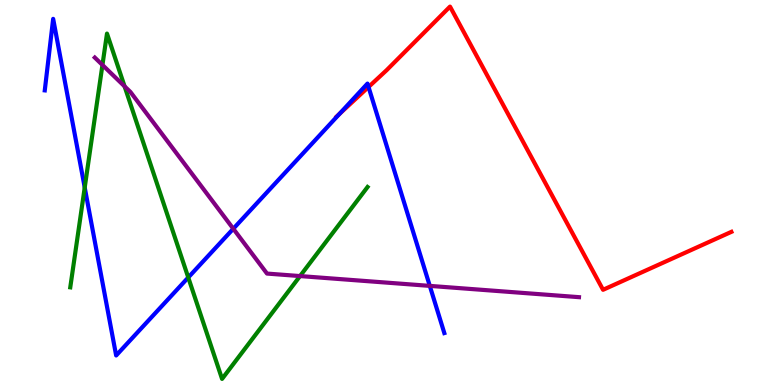[{'lines': ['blue', 'red'], 'intersections': [{'x': 4.38, 'y': 7.04}, {'x': 4.76, 'y': 7.74}]}, {'lines': ['green', 'red'], 'intersections': []}, {'lines': ['purple', 'red'], 'intersections': []}, {'lines': ['blue', 'green'], 'intersections': [{'x': 1.09, 'y': 5.13}, {'x': 2.43, 'y': 2.79}]}, {'lines': ['blue', 'purple'], 'intersections': [{'x': 3.01, 'y': 4.06}, {'x': 5.55, 'y': 2.57}]}, {'lines': ['green', 'purple'], 'intersections': [{'x': 1.32, 'y': 8.31}, {'x': 1.61, 'y': 7.76}, {'x': 3.87, 'y': 2.83}]}]